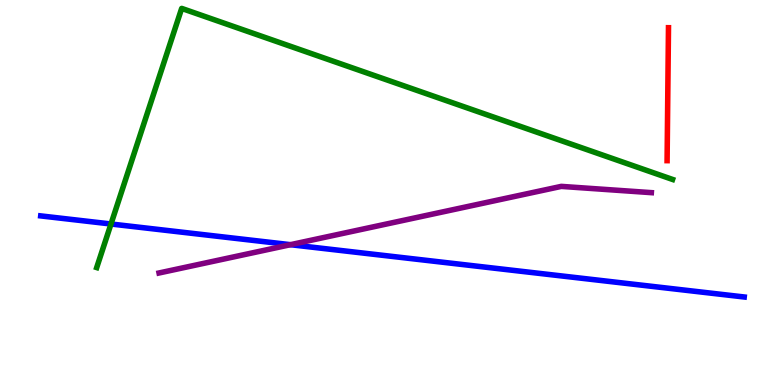[{'lines': ['blue', 'red'], 'intersections': []}, {'lines': ['green', 'red'], 'intersections': []}, {'lines': ['purple', 'red'], 'intersections': []}, {'lines': ['blue', 'green'], 'intersections': [{'x': 1.43, 'y': 4.18}]}, {'lines': ['blue', 'purple'], 'intersections': [{'x': 3.75, 'y': 3.64}]}, {'lines': ['green', 'purple'], 'intersections': []}]